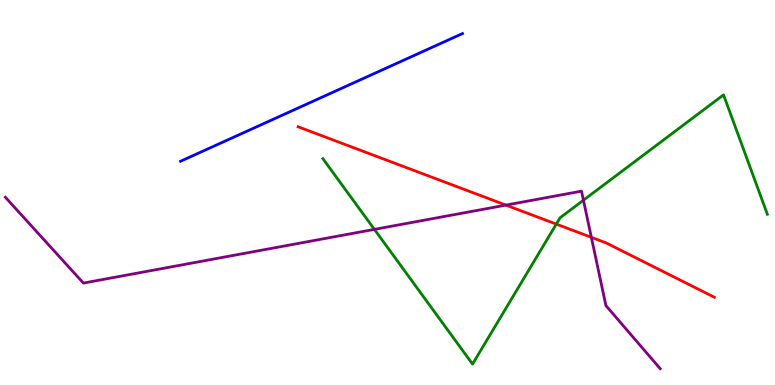[{'lines': ['blue', 'red'], 'intersections': []}, {'lines': ['green', 'red'], 'intersections': [{'x': 7.18, 'y': 4.18}]}, {'lines': ['purple', 'red'], 'intersections': [{'x': 6.53, 'y': 4.67}, {'x': 7.63, 'y': 3.84}]}, {'lines': ['blue', 'green'], 'intersections': []}, {'lines': ['blue', 'purple'], 'intersections': []}, {'lines': ['green', 'purple'], 'intersections': [{'x': 4.83, 'y': 4.04}, {'x': 7.53, 'y': 4.8}]}]